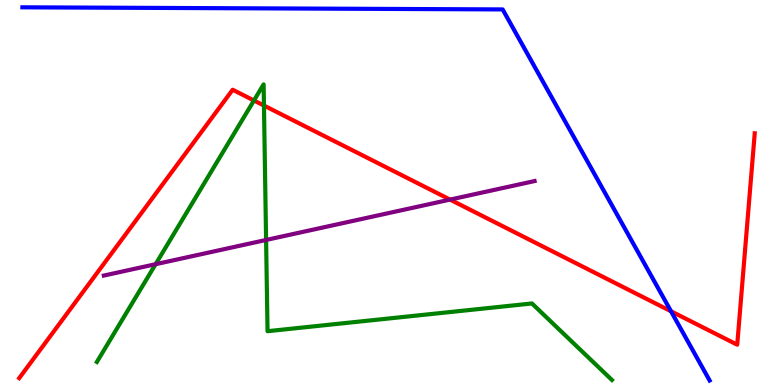[{'lines': ['blue', 'red'], 'intersections': [{'x': 8.66, 'y': 1.92}]}, {'lines': ['green', 'red'], 'intersections': [{'x': 3.28, 'y': 7.39}, {'x': 3.41, 'y': 7.26}]}, {'lines': ['purple', 'red'], 'intersections': [{'x': 5.81, 'y': 4.82}]}, {'lines': ['blue', 'green'], 'intersections': []}, {'lines': ['blue', 'purple'], 'intersections': []}, {'lines': ['green', 'purple'], 'intersections': [{'x': 2.01, 'y': 3.14}, {'x': 3.43, 'y': 3.77}]}]